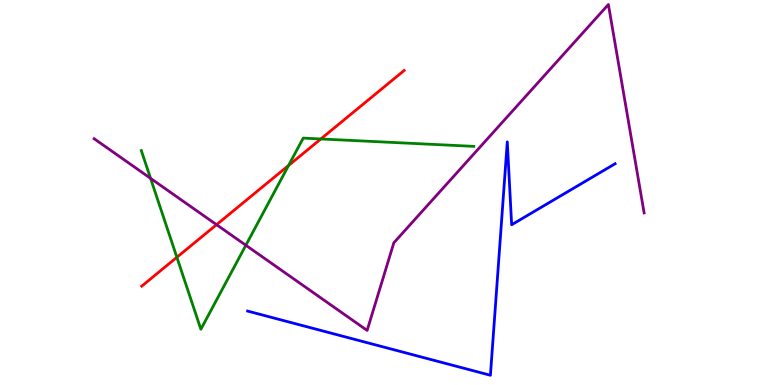[{'lines': ['blue', 'red'], 'intersections': []}, {'lines': ['green', 'red'], 'intersections': [{'x': 2.28, 'y': 3.32}, {'x': 3.72, 'y': 5.7}, {'x': 4.14, 'y': 6.39}]}, {'lines': ['purple', 'red'], 'intersections': [{'x': 2.79, 'y': 4.16}]}, {'lines': ['blue', 'green'], 'intersections': []}, {'lines': ['blue', 'purple'], 'intersections': []}, {'lines': ['green', 'purple'], 'intersections': [{'x': 1.94, 'y': 5.37}, {'x': 3.17, 'y': 3.63}]}]